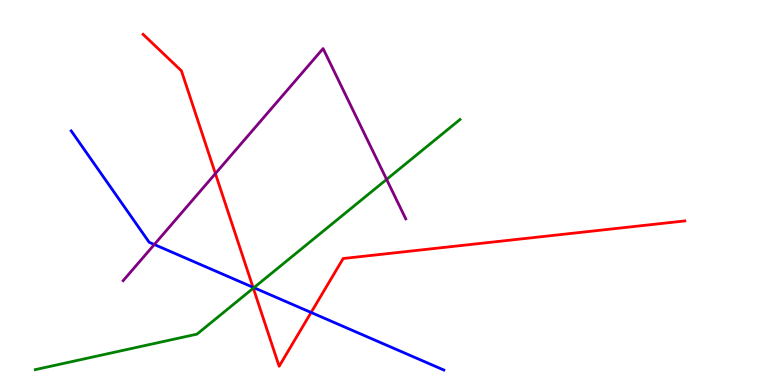[{'lines': ['blue', 'red'], 'intersections': [{'x': 3.26, 'y': 2.54}, {'x': 4.01, 'y': 1.88}]}, {'lines': ['green', 'red'], 'intersections': [{'x': 3.27, 'y': 2.51}]}, {'lines': ['purple', 'red'], 'intersections': [{'x': 2.78, 'y': 5.49}]}, {'lines': ['blue', 'green'], 'intersections': [{'x': 3.28, 'y': 2.53}]}, {'lines': ['blue', 'purple'], 'intersections': [{'x': 1.99, 'y': 3.65}]}, {'lines': ['green', 'purple'], 'intersections': [{'x': 4.99, 'y': 5.34}]}]